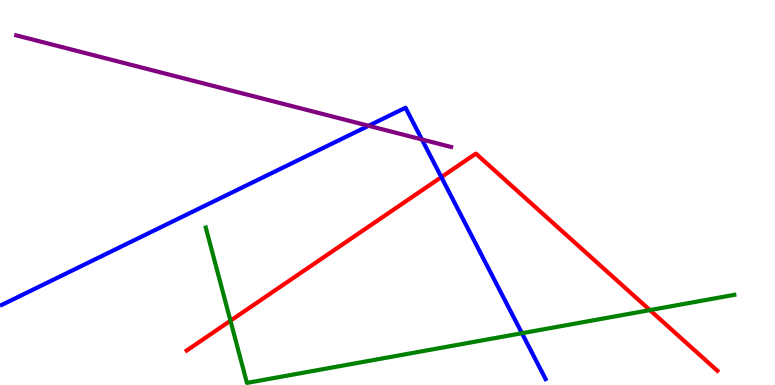[{'lines': ['blue', 'red'], 'intersections': [{'x': 5.69, 'y': 5.4}]}, {'lines': ['green', 'red'], 'intersections': [{'x': 2.97, 'y': 1.67}, {'x': 8.39, 'y': 1.95}]}, {'lines': ['purple', 'red'], 'intersections': []}, {'lines': ['blue', 'green'], 'intersections': [{'x': 6.73, 'y': 1.34}]}, {'lines': ['blue', 'purple'], 'intersections': [{'x': 4.76, 'y': 6.73}, {'x': 5.44, 'y': 6.38}]}, {'lines': ['green', 'purple'], 'intersections': []}]